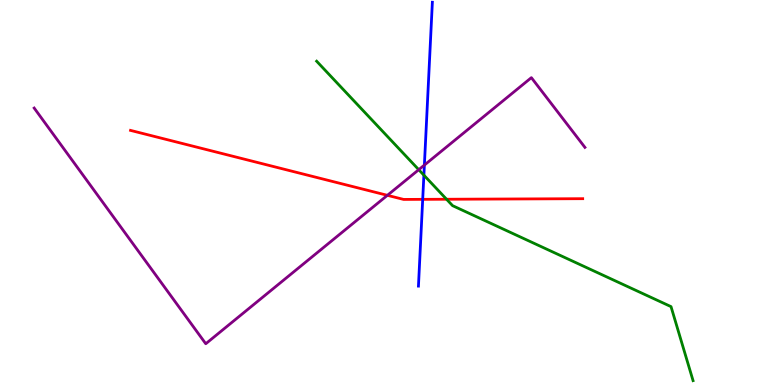[{'lines': ['blue', 'red'], 'intersections': [{'x': 5.45, 'y': 4.82}]}, {'lines': ['green', 'red'], 'intersections': [{'x': 5.76, 'y': 4.82}]}, {'lines': ['purple', 'red'], 'intersections': [{'x': 5.0, 'y': 4.93}]}, {'lines': ['blue', 'green'], 'intersections': [{'x': 5.47, 'y': 5.45}]}, {'lines': ['blue', 'purple'], 'intersections': [{'x': 5.48, 'y': 5.71}]}, {'lines': ['green', 'purple'], 'intersections': [{'x': 5.4, 'y': 5.59}]}]